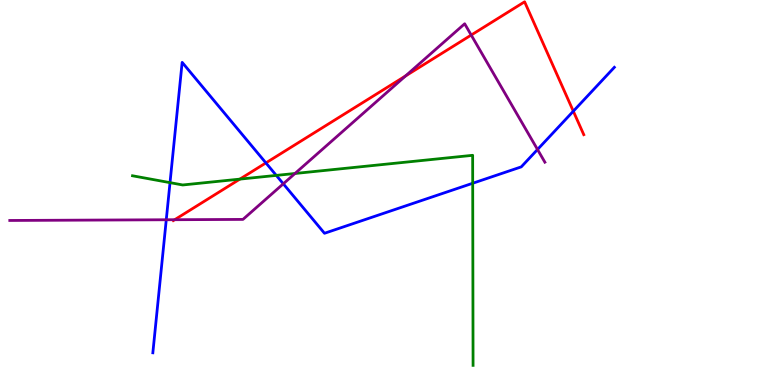[{'lines': ['blue', 'red'], 'intersections': [{'x': 3.43, 'y': 5.77}, {'x': 7.4, 'y': 7.11}]}, {'lines': ['green', 'red'], 'intersections': [{'x': 3.09, 'y': 5.35}]}, {'lines': ['purple', 'red'], 'intersections': [{'x': 2.25, 'y': 4.29}, {'x': 5.23, 'y': 8.03}, {'x': 6.08, 'y': 9.09}]}, {'lines': ['blue', 'green'], 'intersections': [{'x': 2.19, 'y': 5.26}, {'x': 3.57, 'y': 5.44}, {'x': 6.1, 'y': 5.24}]}, {'lines': ['blue', 'purple'], 'intersections': [{'x': 2.15, 'y': 4.29}, {'x': 3.66, 'y': 5.23}, {'x': 6.94, 'y': 6.12}]}, {'lines': ['green', 'purple'], 'intersections': [{'x': 3.81, 'y': 5.49}]}]